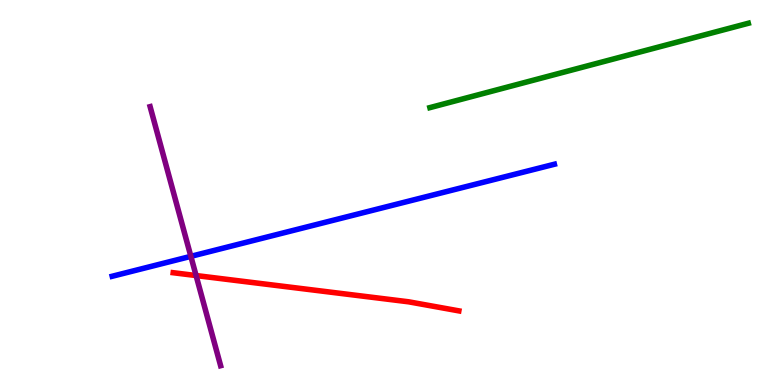[{'lines': ['blue', 'red'], 'intersections': []}, {'lines': ['green', 'red'], 'intersections': []}, {'lines': ['purple', 'red'], 'intersections': [{'x': 2.53, 'y': 2.84}]}, {'lines': ['blue', 'green'], 'intersections': []}, {'lines': ['blue', 'purple'], 'intersections': [{'x': 2.46, 'y': 3.34}]}, {'lines': ['green', 'purple'], 'intersections': []}]